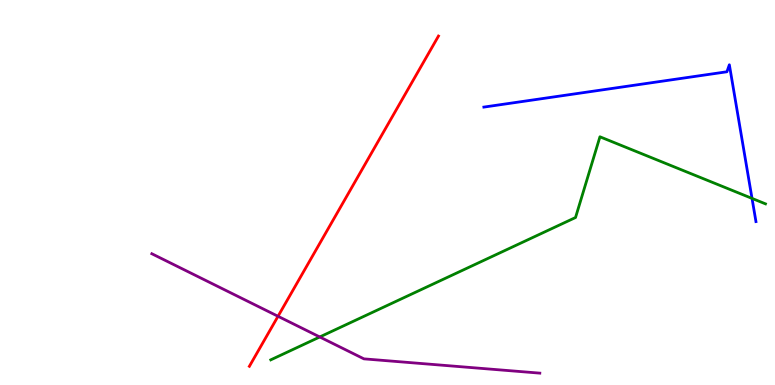[{'lines': ['blue', 'red'], 'intersections': []}, {'lines': ['green', 'red'], 'intersections': []}, {'lines': ['purple', 'red'], 'intersections': [{'x': 3.59, 'y': 1.78}]}, {'lines': ['blue', 'green'], 'intersections': [{'x': 9.7, 'y': 4.85}]}, {'lines': ['blue', 'purple'], 'intersections': []}, {'lines': ['green', 'purple'], 'intersections': [{'x': 4.13, 'y': 1.25}]}]